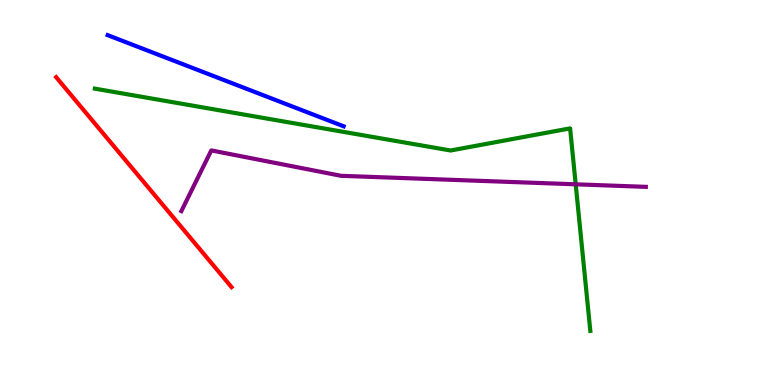[{'lines': ['blue', 'red'], 'intersections': []}, {'lines': ['green', 'red'], 'intersections': []}, {'lines': ['purple', 'red'], 'intersections': []}, {'lines': ['blue', 'green'], 'intersections': []}, {'lines': ['blue', 'purple'], 'intersections': []}, {'lines': ['green', 'purple'], 'intersections': [{'x': 7.43, 'y': 5.21}]}]